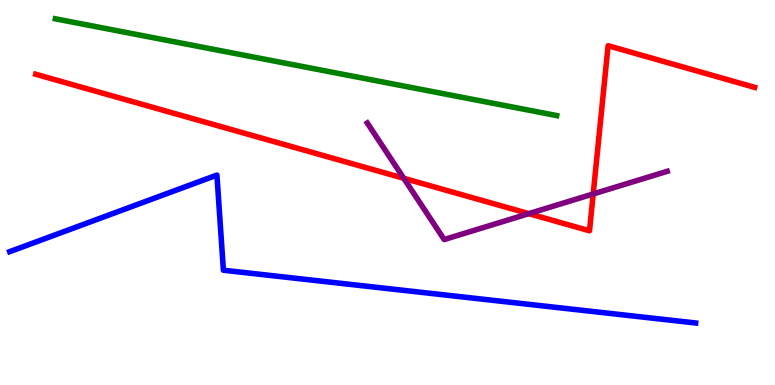[{'lines': ['blue', 'red'], 'intersections': []}, {'lines': ['green', 'red'], 'intersections': []}, {'lines': ['purple', 'red'], 'intersections': [{'x': 5.21, 'y': 5.37}, {'x': 6.82, 'y': 4.45}, {'x': 7.65, 'y': 4.96}]}, {'lines': ['blue', 'green'], 'intersections': []}, {'lines': ['blue', 'purple'], 'intersections': []}, {'lines': ['green', 'purple'], 'intersections': []}]